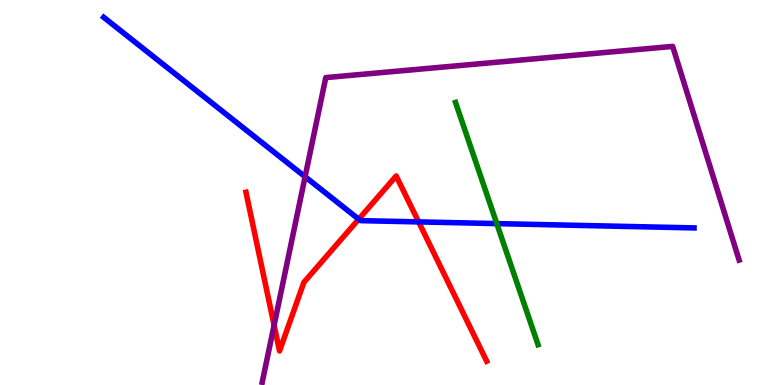[{'lines': ['blue', 'red'], 'intersections': [{'x': 4.63, 'y': 4.31}, {'x': 5.4, 'y': 4.24}]}, {'lines': ['green', 'red'], 'intersections': []}, {'lines': ['purple', 'red'], 'intersections': [{'x': 3.54, 'y': 1.55}]}, {'lines': ['blue', 'green'], 'intersections': [{'x': 6.41, 'y': 4.19}]}, {'lines': ['blue', 'purple'], 'intersections': [{'x': 3.94, 'y': 5.41}]}, {'lines': ['green', 'purple'], 'intersections': []}]